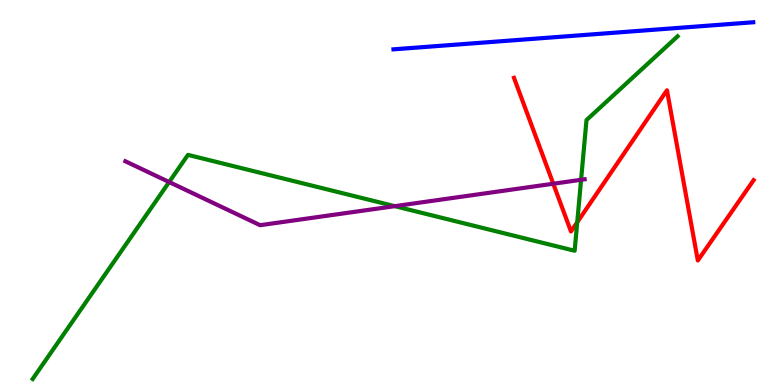[{'lines': ['blue', 'red'], 'intersections': []}, {'lines': ['green', 'red'], 'intersections': [{'x': 7.45, 'y': 4.23}]}, {'lines': ['purple', 'red'], 'intersections': [{'x': 7.14, 'y': 5.23}]}, {'lines': ['blue', 'green'], 'intersections': []}, {'lines': ['blue', 'purple'], 'intersections': []}, {'lines': ['green', 'purple'], 'intersections': [{'x': 2.18, 'y': 5.27}, {'x': 5.09, 'y': 4.65}, {'x': 7.5, 'y': 5.33}]}]